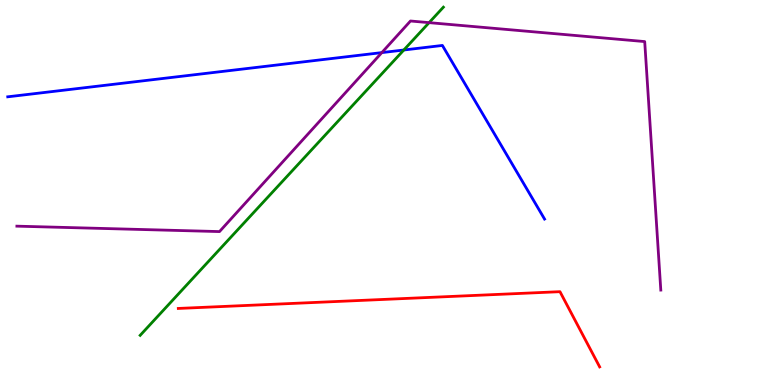[{'lines': ['blue', 'red'], 'intersections': []}, {'lines': ['green', 'red'], 'intersections': []}, {'lines': ['purple', 'red'], 'intersections': []}, {'lines': ['blue', 'green'], 'intersections': [{'x': 5.21, 'y': 8.7}]}, {'lines': ['blue', 'purple'], 'intersections': [{'x': 4.93, 'y': 8.63}]}, {'lines': ['green', 'purple'], 'intersections': [{'x': 5.54, 'y': 9.41}]}]